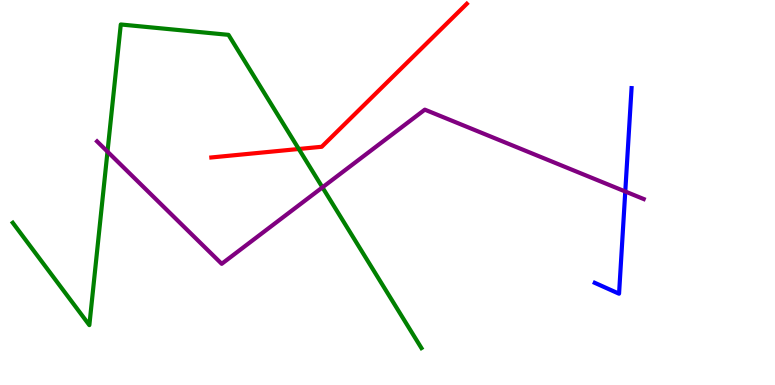[{'lines': ['blue', 'red'], 'intersections': []}, {'lines': ['green', 'red'], 'intersections': [{'x': 3.86, 'y': 6.13}]}, {'lines': ['purple', 'red'], 'intersections': []}, {'lines': ['blue', 'green'], 'intersections': []}, {'lines': ['blue', 'purple'], 'intersections': [{'x': 8.07, 'y': 5.03}]}, {'lines': ['green', 'purple'], 'intersections': [{'x': 1.39, 'y': 6.06}, {'x': 4.16, 'y': 5.13}]}]